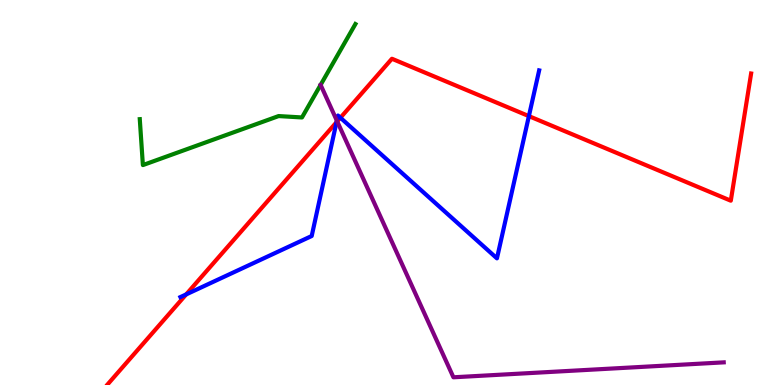[{'lines': ['blue', 'red'], 'intersections': [{'x': 2.4, 'y': 2.35}, {'x': 4.34, 'y': 6.83}, {'x': 4.39, 'y': 6.94}, {'x': 6.82, 'y': 6.98}]}, {'lines': ['green', 'red'], 'intersections': []}, {'lines': ['purple', 'red'], 'intersections': [{'x': 4.35, 'y': 6.85}]}, {'lines': ['blue', 'green'], 'intersections': []}, {'lines': ['blue', 'purple'], 'intersections': [{'x': 4.35, 'y': 6.87}]}, {'lines': ['green', 'purple'], 'intersections': []}]